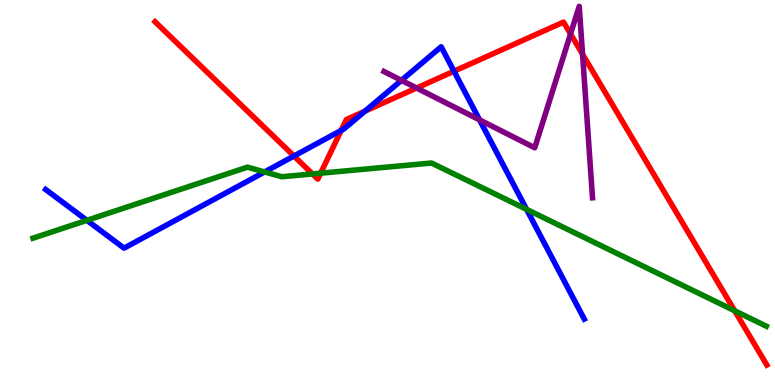[{'lines': ['blue', 'red'], 'intersections': [{'x': 3.79, 'y': 5.95}, {'x': 4.4, 'y': 6.61}, {'x': 4.71, 'y': 7.11}, {'x': 5.86, 'y': 8.15}]}, {'lines': ['green', 'red'], 'intersections': [{'x': 4.03, 'y': 5.48}, {'x': 4.14, 'y': 5.5}, {'x': 9.48, 'y': 1.93}]}, {'lines': ['purple', 'red'], 'intersections': [{'x': 5.38, 'y': 7.71}, {'x': 7.36, 'y': 9.12}, {'x': 7.52, 'y': 8.59}]}, {'lines': ['blue', 'green'], 'intersections': [{'x': 1.12, 'y': 4.28}, {'x': 3.41, 'y': 5.53}, {'x': 6.79, 'y': 4.56}]}, {'lines': ['blue', 'purple'], 'intersections': [{'x': 5.18, 'y': 7.91}, {'x': 6.19, 'y': 6.89}]}, {'lines': ['green', 'purple'], 'intersections': []}]